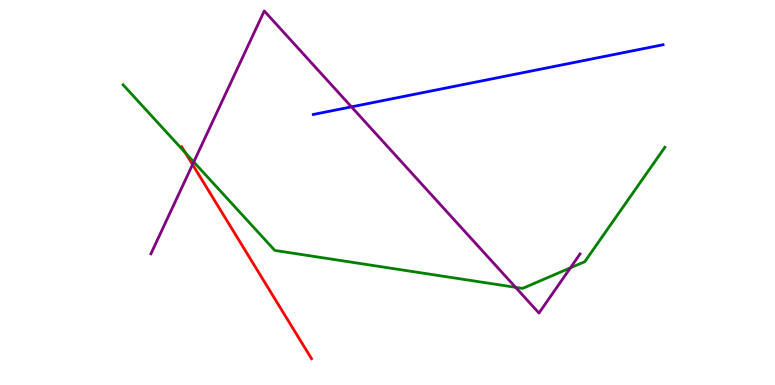[{'lines': ['blue', 'red'], 'intersections': []}, {'lines': ['green', 'red'], 'intersections': [{'x': 2.39, 'y': 6.03}]}, {'lines': ['purple', 'red'], 'intersections': [{'x': 2.48, 'y': 5.73}]}, {'lines': ['blue', 'green'], 'intersections': []}, {'lines': ['blue', 'purple'], 'intersections': [{'x': 4.54, 'y': 7.22}]}, {'lines': ['green', 'purple'], 'intersections': [{'x': 2.5, 'y': 5.79}, {'x': 6.65, 'y': 2.54}, {'x': 7.36, 'y': 3.04}]}]